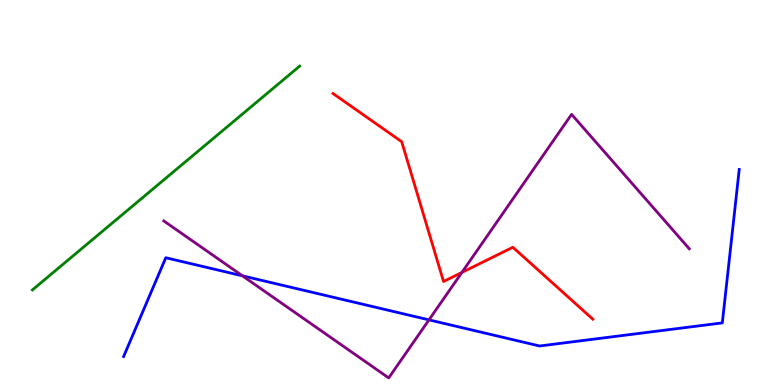[{'lines': ['blue', 'red'], 'intersections': []}, {'lines': ['green', 'red'], 'intersections': []}, {'lines': ['purple', 'red'], 'intersections': [{'x': 5.96, 'y': 2.92}]}, {'lines': ['blue', 'green'], 'intersections': []}, {'lines': ['blue', 'purple'], 'intersections': [{'x': 3.13, 'y': 2.84}, {'x': 5.54, 'y': 1.69}]}, {'lines': ['green', 'purple'], 'intersections': []}]